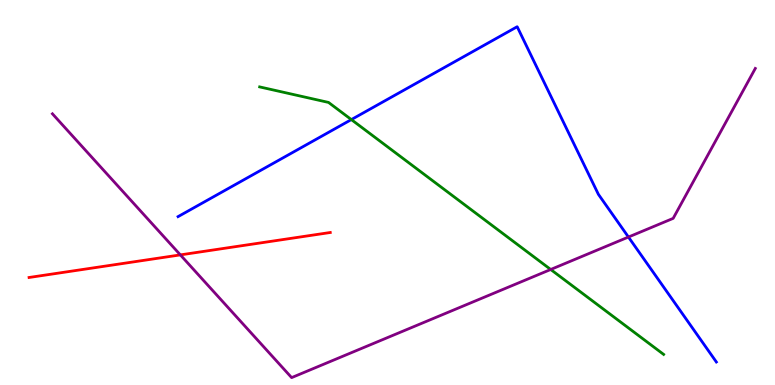[{'lines': ['blue', 'red'], 'intersections': []}, {'lines': ['green', 'red'], 'intersections': []}, {'lines': ['purple', 'red'], 'intersections': [{'x': 2.33, 'y': 3.38}]}, {'lines': ['blue', 'green'], 'intersections': [{'x': 4.53, 'y': 6.89}]}, {'lines': ['blue', 'purple'], 'intersections': [{'x': 8.11, 'y': 3.84}]}, {'lines': ['green', 'purple'], 'intersections': [{'x': 7.11, 'y': 3.0}]}]